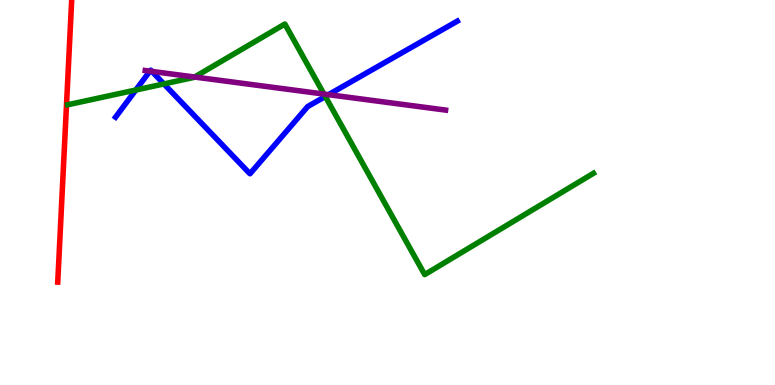[{'lines': ['blue', 'red'], 'intersections': []}, {'lines': ['green', 'red'], 'intersections': []}, {'lines': ['purple', 'red'], 'intersections': []}, {'lines': ['blue', 'green'], 'intersections': [{'x': 1.75, 'y': 7.66}, {'x': 2.11, 'y': 7.82}, {'x': 4.2, 'y': 7.49}]}, {'lines': ['blue', 'purple'], 'intersections': [{'x': 1.93, 'y': 8.15}, {'x': 1.96, 'y': 8.15}, {'x': 4.24, 'y': 7.54}]}, {'lines': ['green', 'purple'], 'intersections': [{'x': 2.51, 'y': 8.0}, {'x': 4.18, 'y': 7.56}]}]